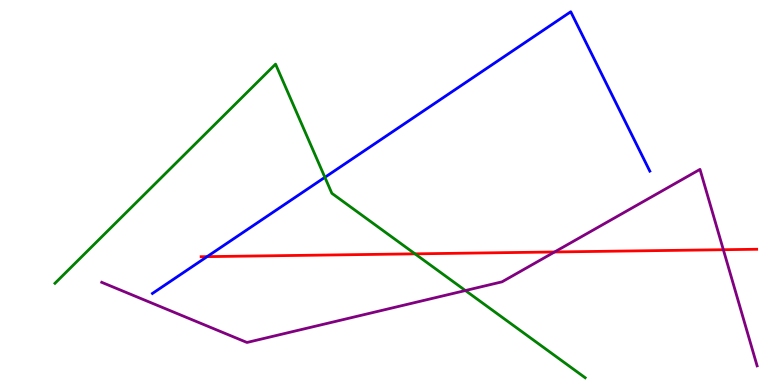[{'lines': ['blue', 'red'], 'intersections': [{'x': 2.67, 'y': 3.33}]}, {'lines': ['green', 'red'], 'intersections': [{'x': 5.35, 'y': 3.41}]}, {'lines': ['purple', 'red'], 'intersections': [{'x': 7.16, 'y': 3.46}, {'x': 9.33, 'y': 3.51}]}, {'lines': ['blue', 'green'], 'intersections': [{'x': 4.19, 'y': 5.39}]}, {'lines': ['blue', 'purple'], 'intersections': []}, {'lines': ['green', 'purple'], 'intersections': [{'x': 6.01, 'y': 2.45}]}]